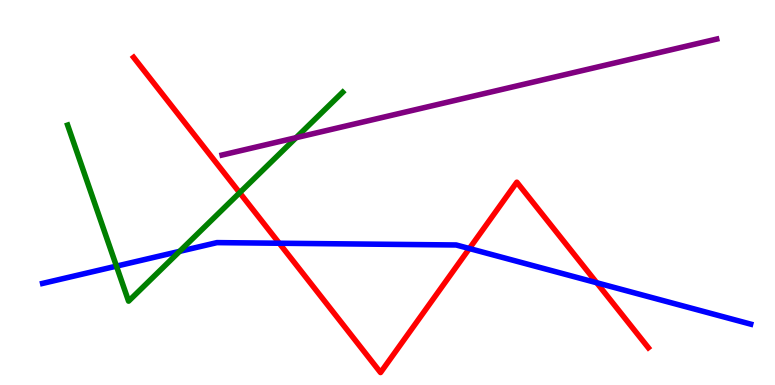[{'lines': ['blue', 'red'], 'intersections': [{'x': 3.6, 'y': 3.68}, {'x': 6.06, 'y': 3.54}, {'x': 7.7, 'y': 2.66}]}, {'lines': ['green', 'red'], 'intersections': [{'x': 3.09, 'y': 4.99}]}, {'lines': ['purple', 'red'], 'intersections': []}, {'lines': ['blue', 'green'], 'intersections': [{'x': 1.5, 'y': 3.09}, {'x': 2.32, 'y': 3.47}]}, {'lines': ['blue', 'purple'], 'intersections': []}, {'lines': ['green', 'purple'], 'intersections': [{'x': 3.82, 'y': 6.42}]}]